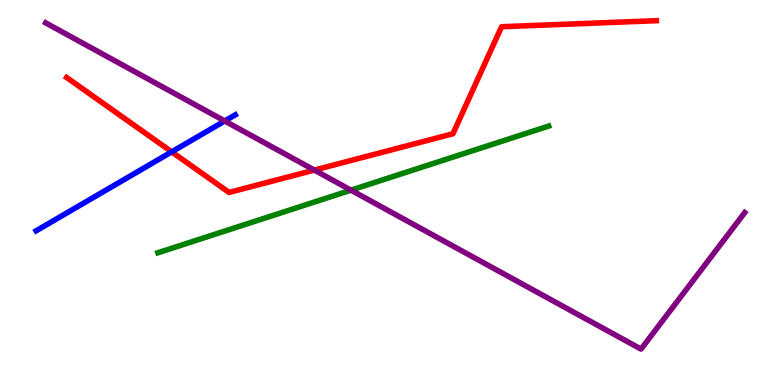[{'lines': ['blue', 'red'], 'intersections': [{'x': 2.22, 'y': 6.06}]}, {'lines': ['green', 'red'], 'intersections': []}, {'lines': ['purple', 'red'], 'intersections': [{'x': 4.06, 'y': 5.58}]}, {'lines': ['blue', 'green'], 'intersections': []}, {'lines': ['blue', 'purple'], 'intersections': [{'x': 2.9, 'y': 6.86}]}, {'lines': ['green', 'purple'], 'intersections': [{'x': 4.53, 'y': 5.06}]}]